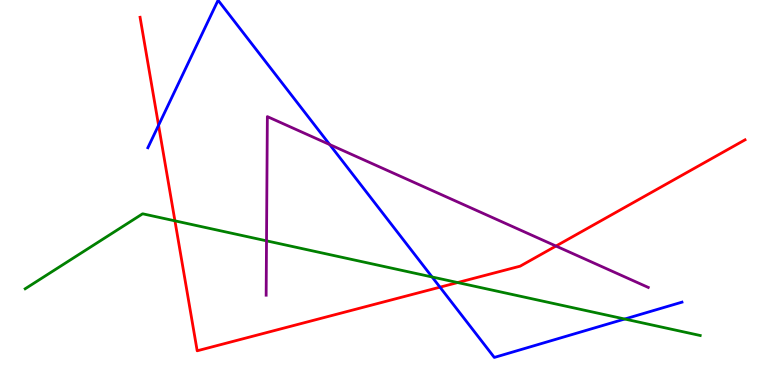[{'lines': ['blue', 'red'], 'intersections': [{'x': 2.05, 'y': 6.75}, {'x': 5.68, 'y': 2.54}]}, {'lines': ['green', 'red'], 'intersections': [{'x': 2.26, 'y': 4.26}, {'x': 5.91, 'y': 2.66}]}, {'lines': ['purple', 'red'], 'intersections': [{'x': 7.17, 'y': 3.61}]}, {'lines': ['blue', 'green'], 'intersections': [{'x': 5.58, 'y': 2.81}, {'x': 8.06, 'y': 1.71}]}, {'lines': ['blue', 'purple'], 'intersections': [{'x': 4.25, 'y': 6.25}]}, {'lines': ['green', 'purple'], 'intersections': [{'x': 3.44, 'y': 3.74}]}]